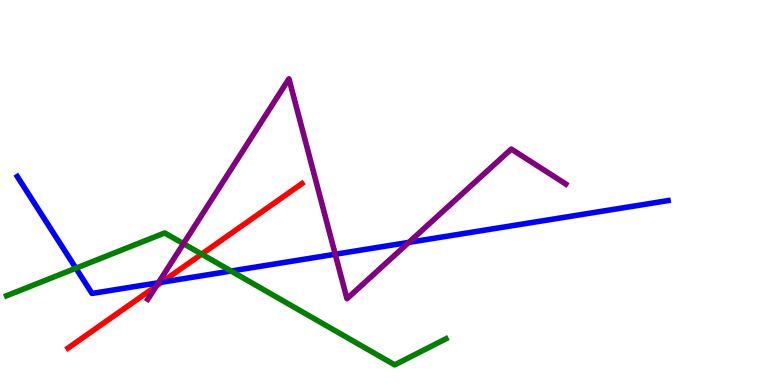[{'lines': ['blue', 'red'], 'intersections': [{'x': 2.09, 'y': 2.67}]}, {'lines': ['green', 'red'], 'intersections': [{'x': 2.6, 'y': 3.4}]}, {'lines': ['purple', 'red'], 'intersections': [{'x': 2.02, 'y': 2.57}]}, {'lines': ['blue', 'green'], 'intersections': [{'x': 0.979, 'y': 3.03}, {'x': 2.98, 'y': 2.96}]}, {'lines': ['blue', 'purple'], 'intersections': [{'x': 2.04, 'y': 2.66}, {'x': 4.33, 'y': 3.4}, {'x': 5.28, 'y': 3.7}]}, {'lines': ['green', 'purple'], 'intersections': [{'x': 2.37, 'y': 3.67}]}]